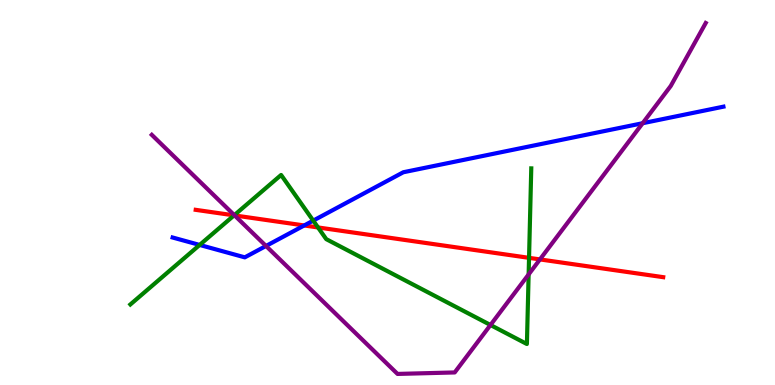[{'lines': ['blue', 'red'], 'intersections': [{'x': 3.93, 'y': 4.14}]}, {'lines': ['green', 'red'], 'intersections': [{'x': 3.02, 'y': 4.41}, {'x': 4.1, 'y': 4.09}, {'x': 6.83, 'y': 3.3}]}, {'lines': ['purple', 'red'], 'intersections': [{'x': 3.03, 'y': 4.4}, {'x': 6.97, 'y': 3.26}]}, {'lines': ['blue', 'green'], 'intersections': [{'x': 2.58, 'y': 3.64}, {'x': 4.04, 'y': 4.27}]}, {'lines': ['blue', 'purple'], 'intersections': [{'x': 3.43, 'y': 3.61}, {'x': 8.29, 'y': 6.8}]}, {'lines': ['green', 'purple'], 'intersections': [{'x': 3.02, 'y': 4.41}, {'x': 6.33, 'y': 1.56}, {'x': 6.82, 'y': 2.87}]}]